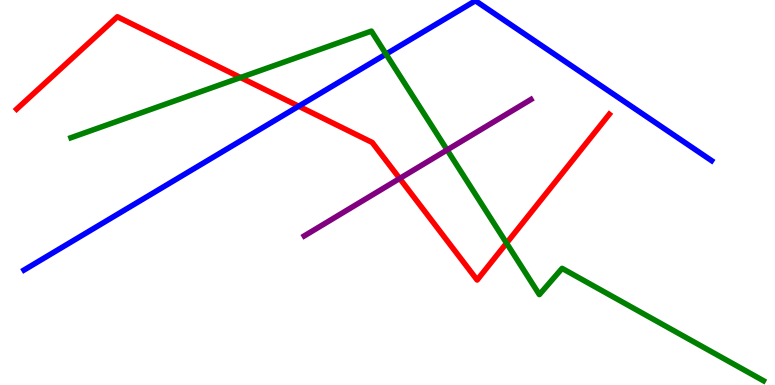[{'lines': ['blue', 'red'], 'intersections': [{'x': 3.85, 'y': 7.24}]}, {'lines': ['green', 'red'], 'intersections': [{'x': 3.1, 'y': 7.99}, {'x': 6.54, 'y': 3.69}]}, {'lines': ['purple', 'red'], 'intersections': [{'x': 5.16, 'y': 5.36}]}, {'lines': ['blue', 'green'], 'intersections': [{'x': 4.98, 'y': 8.59}]}, {'lines': ['blue', 'purple'], 'intersections': []}, {'lines': ['green', 'purple'], 'intersections': [{'x': 5.77, 'y': 6.11}]}]